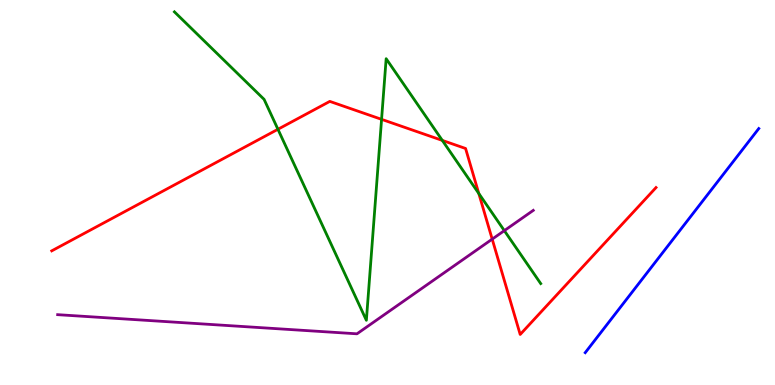[{'lines': ['blue', 'red'], 'intersections': []}, {'lines': ['green', 'red'], 'intersections': [{'x': 3.59, 'y': 6.64}, {'x': 4.92, 'y': 6.9}, {'x': 5.71, 'y': 6.35}, {'x': 6.18, 'y': 4.97}]}, {'lines': ['purple', 'red'], 'intersections': [{'x': 6.35, 'y': 3.79}]}, {'lines': ['blue', 'green'], 'intersections': []}, {'lines': ['blue', 'purple'], 'intersections': []}, {'lines': ['green', 'purple'], 'intersections': [{'x': 6.51, 'y': 4.01}]}]